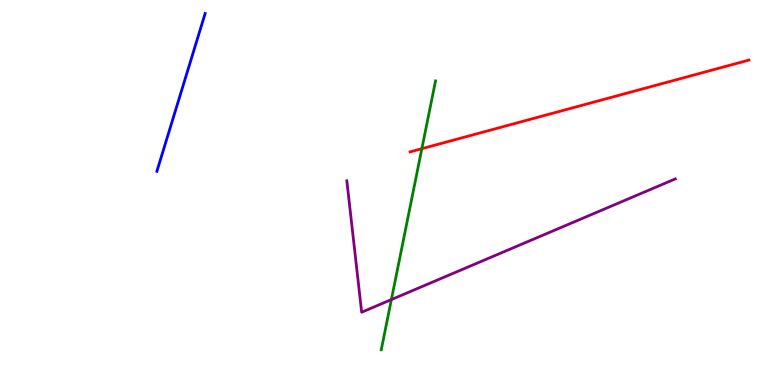[{'lines': ['blue', 'red'], 'intersections': []}, {'lines': ['green', 'red'], 'intersections': [{'x': 5.44, 'y': 6.14}]}, {'lines': ['purple', 'red'], 'intersections': []}, {'lines': ['blue', 'green'], 'intersections': []}, {'lines': ['blue', 'purple'], 'intersections': []}, {'lines': ['green', 'purple'], 'intersections': [{'x': 5.05, 'y': 2.22}]}]